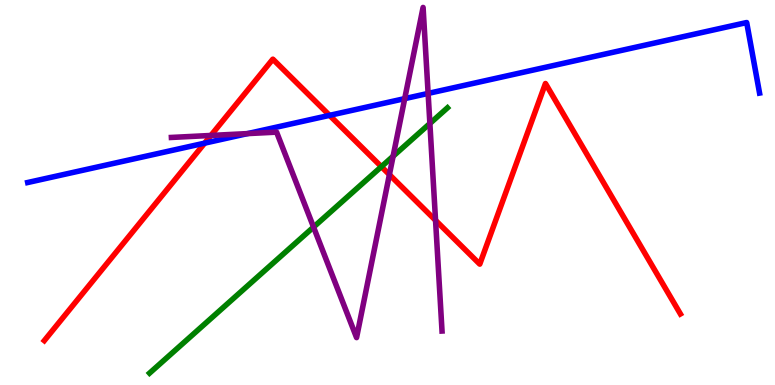[{'lines': ['blue', 'red'], 'intersections': [{'x': 2.64, 'y': 6.28}, {'x': 4.25, 'y': 7.0}]}, {'lines': ['green', 'red'], 'intersections': [{'x': 4.92, 'y': 5.67}]}, {'lines': ['purple', 'red'], 'intersections': [{'x': 2.72, 'y': 6.48}, {'x': 5.02, 'y': 5.46}, {'x': 5.62, 'y': 4.28}]}, {'lines': ['blue', 'green'], 'intersections': []}, {'lines': ['blue', 'purple'], 'intersections': [{'x': 3.19, 'y': 6.53}, {'x': 5.22, 'y': 7.44}, {'x': 5.52, 'y': 7.57}]}, {'lines': ['green', 'purple'], 'intersections': [{'x': 4.05, 'y': 4.1}, {'x': 5.07, 'y': 5.94}, {'x': 5.55, 'y': 6.79}]}]